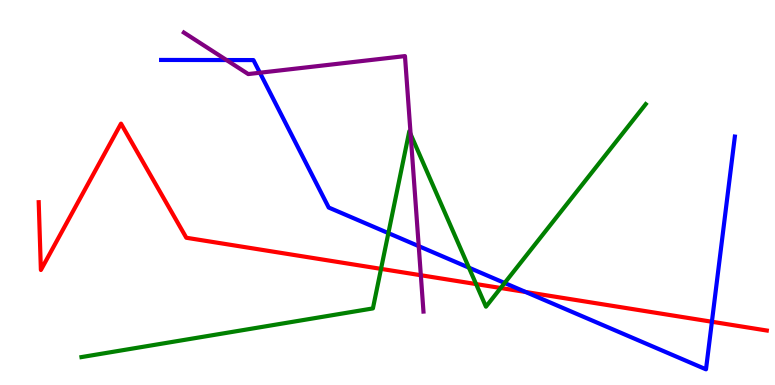[{'lines': ['blue', 'red'], 'intersections': [{'x': 6.78, 'y': 2.42}, {'x': 9.19, 'y': 1.64}]}, {'lines': ['green', 'red'], 'intersections': [{'x': 4.92, 'y': 3.02}, {'x': 6.14, 'y': 2.62}, {'x': 6.46, 'y': 2.52}]}, {'lines': ['purple', 'red'], 'intersections': [{'x': 5.43, 'y': 2.85}]}, {'lines': ['blue', 'green'], 'intersections': [{'x': 5.01, 'y': 3.94}, {'x': 6.05, 'y': 3.05}, {'x': 6.51, 'y': 2.65}]}, {'lines': ['blue', 'purple'], 'intersections': [{'x': 2.92, 'y': 8.44}, {'x': 3.35, 'y': 8.11}, {'x': 5.4, 'y': 3.61}]}, {'lines': ['green', 'purple'], 'intersections': [{'x': 5.3, 'y': 6.52}]}]